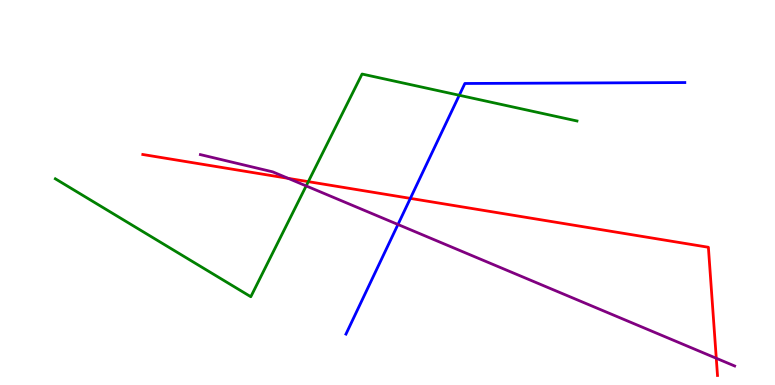[{'lines': ['blue', 'red'], 'intersections': [{'x': 5.29, 'y': 4.85}]}, {'lines': ['green', 'red'], 'intersections': [{'x': 3.98, 'y': 5.28}]}, {'lines': ['purple', 'red'], 'intersections': [{'x': 3.72, 'y': 5.37}, {'x': 9.24, 'y': 0.694}]}, {'lines': ['blue', 'green'], 'intersections': [{'x': 5.93, 'y': 7.53}]}, {'lines': ['blue', 'purple'], 'intersections': [{'x': 5.14, 'y': 4.17}]}, {'lines': ['green', 'purple'], 'intersections': [{'x': 3.95, 'y': 5.17}]}]